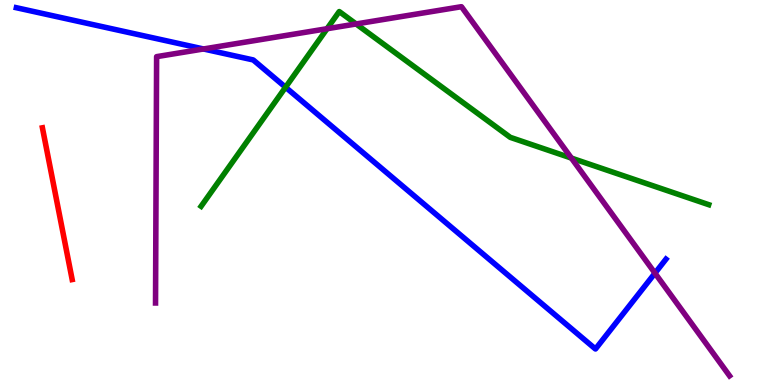[{'lines': ['blue', 'red'], 'intersections': []}, {'lines': ['green', 'red'], 'intersections': []}, {'lines': ['purple', 'red'], 'intersections': []}, {'lines': ['blue', 'green'], 'intersections': [{'x': 3.68, 'y': 7.73}]}, {'lines': ['blue', 'purple'], 'intersections': [{'x': 2.63, 'y': 8.73}, {'x': 8.45, 'y': 2.91}]}, {'lines': ['green', 'purple'], 'intersections': [{'x': 4.22, 'y': 9.25}, {'x': 4.59, 'y': 9.38}, {'x': 7.37, 'y': 5.89}]}]